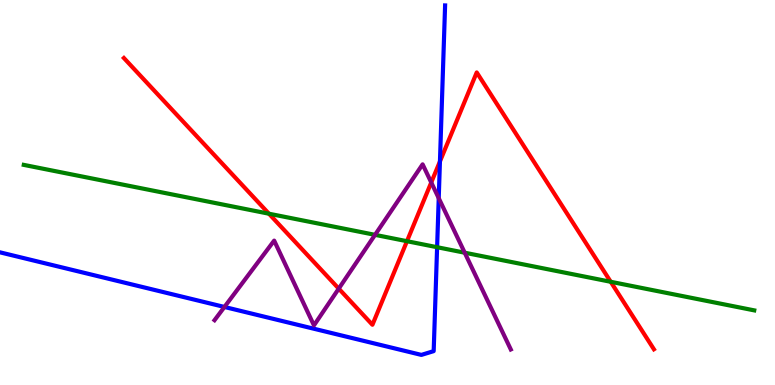[{'lines': ['blue', 'red'], 'intersections': [{'x': 5.68, 'y': 5.81}]}, {'lines': ['green', 'red'], 'intersections': [{'x': 3.47, 'y': 4.45}, {'x': 5.25, 'y': 3.73}, {'x': 7.88, 'y': 2.68}]}, {'lines': ['purple', 'red'], 'intersections': [{'x': 4.37, 'y': 2.5}, {'x': 5.56, 'y': 5.26}]}, {'lines': ['blue', 'green'], 'intersections': [{'x': 5.64, 'y': 3.58}]}, {'lines': ['blue', 'purple'], 'intersections': [{'x': 2.9, 'y': 2.03}, {'x': 5.66, 'y': 4.85}]}, {'lines': ['green', 'purple'], 'intersections': [{'x': 4.84, 'y': 3.9}, {'x': 6.0, 'y': 3.44}]}]